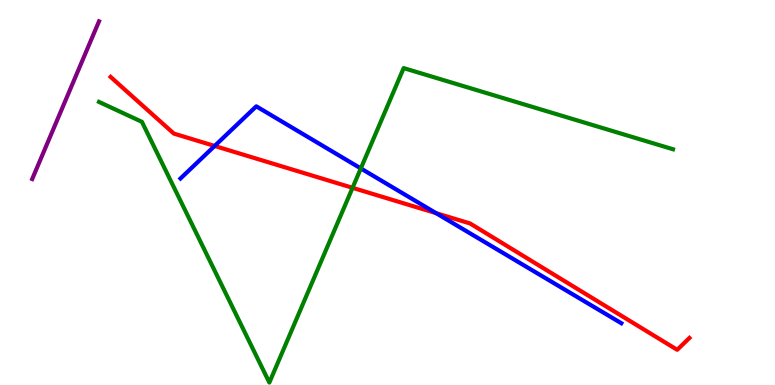[{'lines': ['blue', 'red'], 'intersections': [{'x': 2.77, 'y': 6.21}, {'x': 5.63, 'y': 4.46}]}, {'lines': ['green', 'red'], 'intersections': [{'x': 4.55, 'y': 5.12}]}, {'lines': ['purple', 'red'], 'intersections': []}, {'lines': ['blue', 'green'], 'intersections': [{'x': 4.66, 'y': 5.63}]}, {'lines': ['blue', 'purple'], 'intersections': []}, {'lines': ['green', 'purple'], 'intersections': []}]